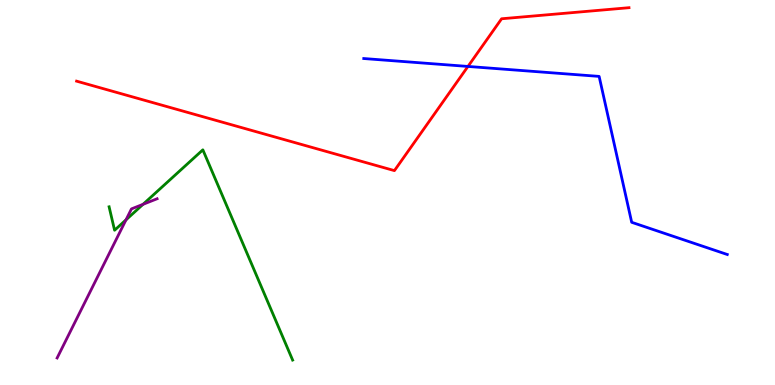[{'lines': ['blue', 'red'], 'intersections': [{'x': 6.04, 'y': 8.27}]}, {'lines': ['green', 'red'], 'intersections': []}, {'lines': ['purple', 'red'], 'intersections': []}, {'lines': ['blue', 'green'], 'intersections': []}, {'lines': ['blue', 'purple'], 'intersections': []}, {'lines': ['green', 'purple'], 'intersections': [{'x': 1.63, 'y': 4.29}, {'x': 1.85, 'y': 4.69}]}]